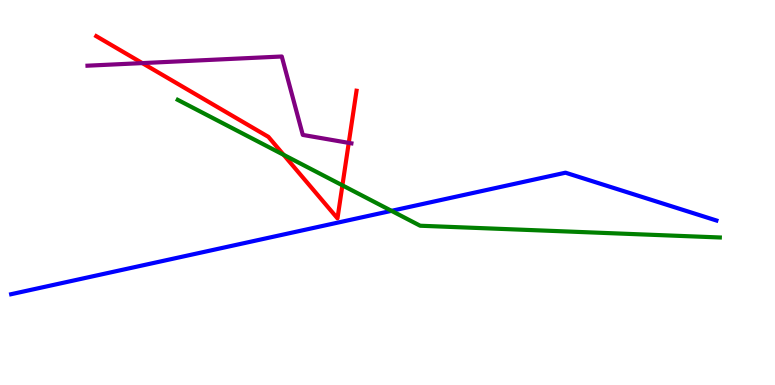[{'lines': ['blue', 'red'], 'intersections': []}, {'lines': ['green', 'red'], 'intersections': [{'x': 3.66, 'y': 5.98}, {'x': 4.42, 'y': 5.19}]}, {'lines': ['purple', 'red'], 'intersections': [{'x': 1.84, 'y': 8.36}, {'x': 4.5, 'y': 6.29}]}, {'lines': ['blue', 'green'], 'intersections': [{'x': 5.05, 'y': 4.52}]}, {'lines': ['blue', 'purple'], 'intersections': []}, {'lines': ['green', 'purple'], 'intersections': []}]